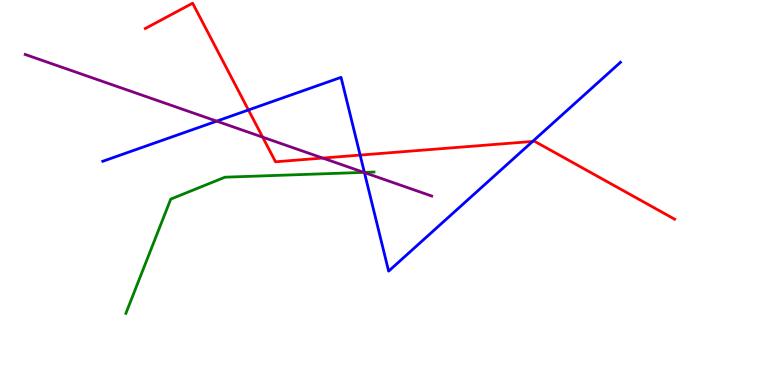[{'lines': ['blue', 'red'], 'intersections': [{'x': 3.21, 'y': 7.14}, {'x': 4.65, 'y': 5.97}, {'x': 6.87, 'y': 6.33}]}, {'lines': ['green', 'red'], 'intersections': []}, {'lines': ['purple', 'red'], 'intersections': [{'x': 3.39, 'y': 6.44}, {'x': 4.16, 'y': 5.89}]}, {'lines': ['blue', 'green'], 'intersections': [{'x': 4.7, 'y': 5.52}]}, {'lines': ['blue', 'purple'], 'intersections': [{'x': 2.8, 'y': 6.85}, {'x': 4.7, 'y': 5.52}]}, {'lines': ['green', 'purple'], 'intersections': [{'x': 4.69, 'y': 5.52}]}]